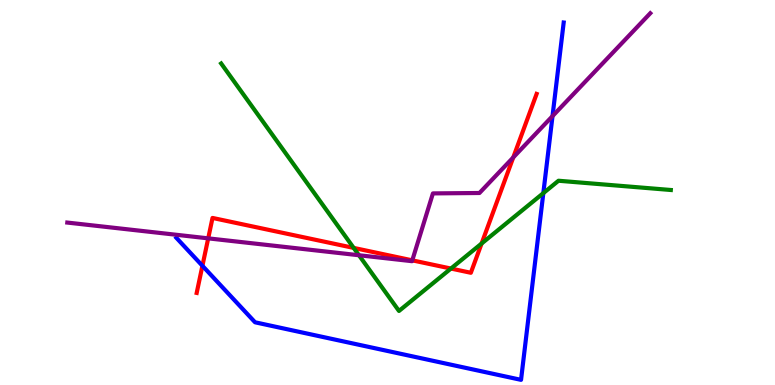[{'lines': ['blue', 'red'], 'intersections': [{'x': 2.61, 'y': 3.1}]}, {'lines': ['green', 'red'], 'intersections': [{'x': 4.56, 'y': 3.56}, {'x': 5.82, 'y': 3.02}, {'x': 6.21, 'y': 3.67}]}, {'lines': ['purple', 'red'], 'intersections': [{'x': 2.69, 'y': 3.81}, {'x': 5.32, 'y': 3.24}, {'x': 6.62, 'y': 5.91}]}, {'lines': ['blue', 'green'], 'intersections': [{'x': 7.01, 'y': 4.98}]}, {'lines': ['blue', 'purple'], 'intersections': [{'x': 7.13, 'y': 6.98}]}, {'lines': ['green', 'purple'], 'intersections': [{'x': 4.63, 'y': 3.37}]}]